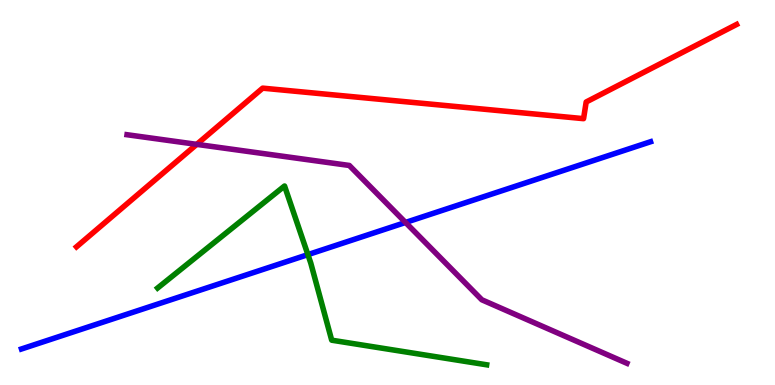[{'lines': ['blue', 'red'], 'intersections': []}, {'lines': ['green', 'red'], 'intersections': []}, {'lines': ['purple', 'red'], 'intersections': [{'x': 2.54, 'y': 6.25}]}, {'lines': ['blue', 'green'], 'intersections': [{'x': 3.97, 'y': 3.39}]}, {'lines': ['blue', 'purple'], 'intersections': [{'x': 5.23, 'y': 4.22}]}, {'lines': ['green', 'purple'], 'intersections': []}]